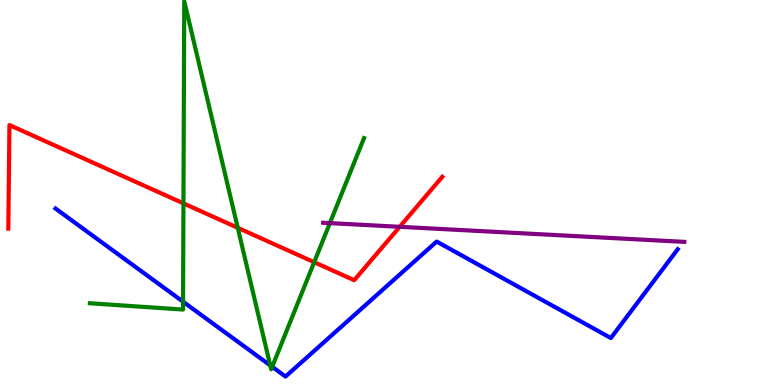[{'lines': ['blue', 'red'], 'intersections': []}, {'lines': ['green', 'red'], 'intersections': [{'x': 2.37, 'y': 4.72}, {'x': 3.07, 'y': 4.08}, {'x': 4.05, 'y': 3.19}]}, {'lines': ['purple', 'red'], 'intersections': [{'x': 5.16, 'y': 4.11}]}, {'lines': ['blue', 'green'], 'intersections': [{'x': 2.36, 'y': 2.16}, {'x': 3.49, 'y': 0.51}, {'x': 3.51, 'y': 0.472}]}, {'lines': ['blue', 'purple'], 'intersections': []}, {'lines': ['green', 'purple'], 'intersections': [{'x': 4.26, 'y': 4.2}]}]